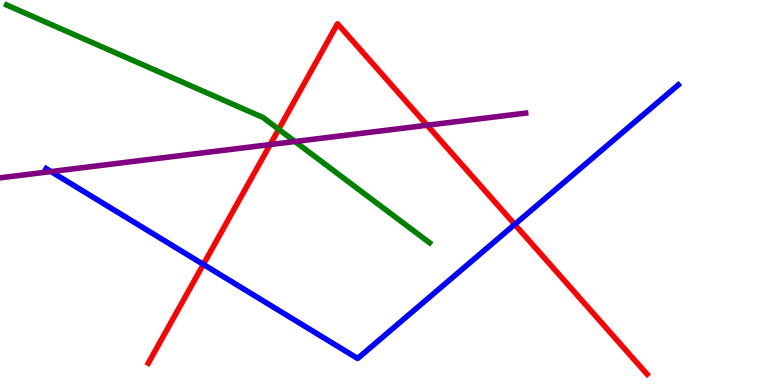[{'lines': ['blue', 'red'], 'intersections': [{'x': 2.62, 'y': 3.13}, {'x': 6.64, 'y': 4.17}]}, {'lines': ['green', 'red'], 'intersections': [{'x': 3.6, 'y': 6.64}]}, {'lines': ['purple', 'red'], 'intersections': [{'x': 3.49, 'y': 6.24}, {'x': 5.51, 'y': 6.75}]}, {'lines': ['blue', 'green'], 'intersections': []}, {'lines': ['blue', 'purple'], 'intersections': [{'x': 0.658, 'y': 5.54}]}, {'lines': ['green', 'purple'], 'intersections': [{'x': 3.81, 'y': 6.32}]}]